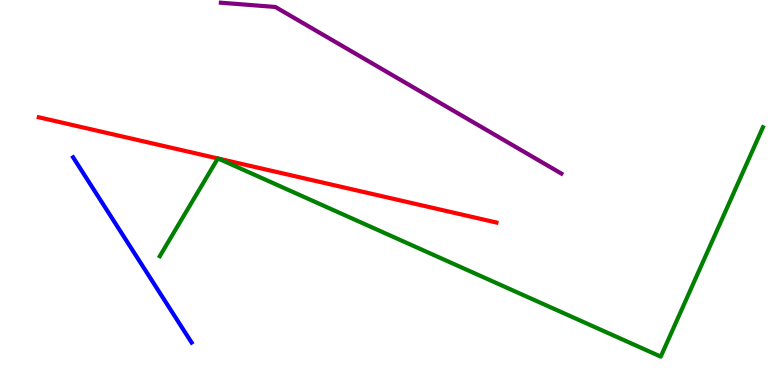[{'lines': ['blue', 'red'], 'intersections': []}, {'lines': ['green', 'red'], 'intersections': [{'x': 2.81, 'y': 5.88}, {'x': 2.82, 'y': 5.88}]}, {'lines': ['purple', 'red'], 'intersections': []}, {'lines': ['blue', 'green'], 'intersections': []}, {'lines': ['blue', 'purple'], 'intersections': []}, {'lines': ['green', 'purple'], 'intersections': []}]